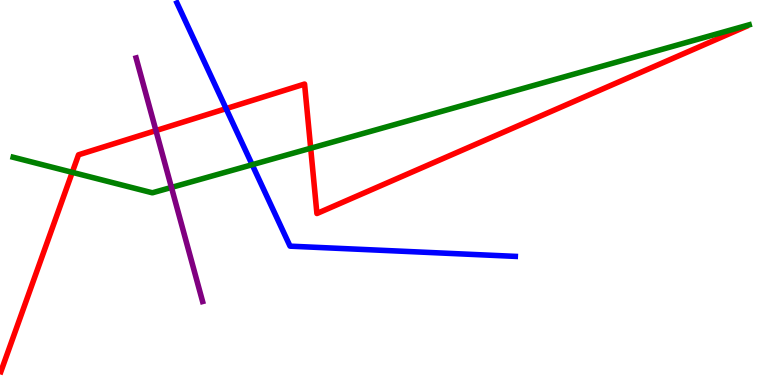[{'lines': ['blue', 'red'], 'intersections': [{'x': 2.92, 'y': 7.18}]}, {'lines': ['green', 'red'], 'intersections': [{'x': 0.932, 'y': 5.52}, {'x': 4.01, 'y': 6.15}]}, {'lines': ['purple', 'red'], 'intersections': [{'x': 2.01, 'y': 6.61}]}, {'lines': ['blue', 'green'], 'intersections': [{'x': 3.25, 'y': 5.72}]}, {'lines': ['blue', 'purple'], 'intersections': []}, {'lines': ['green', 'purple'], 'intersections': [{'x': 2.21, 'y': 5.13}]}]